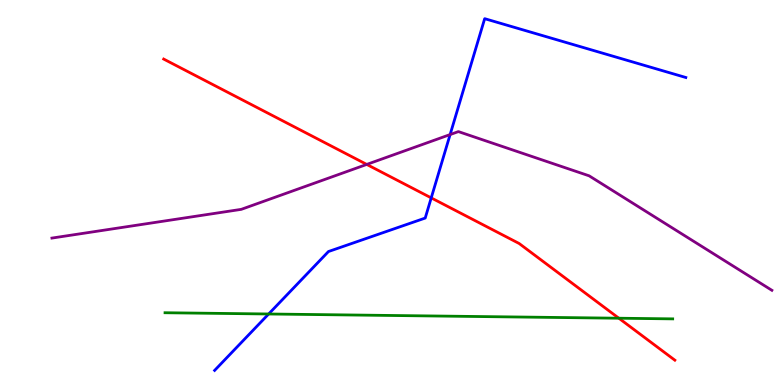[{'lines': ['blue', 'red'], 'intersections': [{'x': 5.56, 'y': 4.86}]}, {'lines': ['green', 'red'], 'intersections': [{'x': 7.99, 'y': 1.73}]}, {'lines': ['purple', 'red'], 'intersections': [{'x': 4.73, 'y': 5.73}]}, {'lines': ['blue', 'green'], 'intersections': [{'x': 3.47, 'y': 1.84}]}, {'lines': ['blue', 'purple'], 'intersections': [{'x': 5.81, 'y': 6.5}]}, {'lines': ['green', 'purple'], 'intersections': []}]